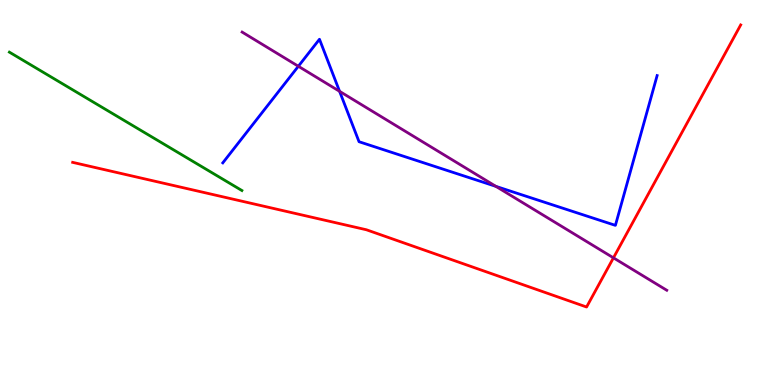[{'lines': ['blue', 'red'], 'intersections': []}, {'lines': ['green', 'red'], 'intersections': []}, {'lines': ['purple', 'red'], 'intersections': [{'x': 7.92, 'y': 3.3}]}, {'lines': ['blue', 'green'], 'intersections': []}, {'lines': ['blue', 'purple'], 'intersections': [{'x': 3.85, 'y': 8.28}, {'x': 4.38, 'y': 7.63}, {'x': 6.4, 'y': 5.16}]}, {'lines': ['green', 'purple'], 'intersections': []}]